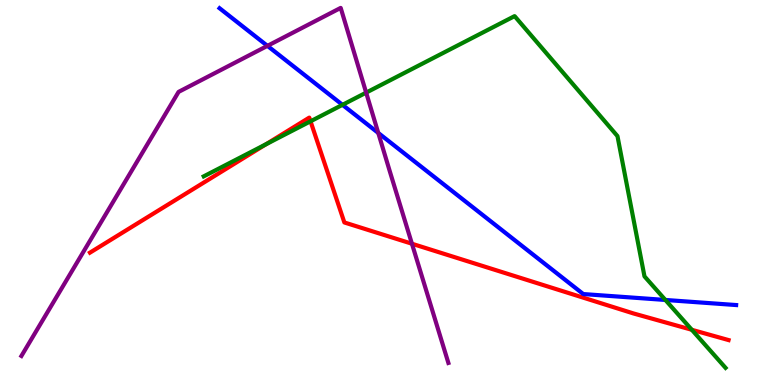[{'lines': ['blue', 'red'], 'intersections': []}, {'lines': ['green', 'red'], 'intersections': [{'x': 3.43, 'y': 6.25}, {'x': 4.01, 'y': 6.85}, {'x': 8.93, 'y': 1.43}]}, {'lines': ['purple', 'red'], 'intersections': [{'x': 5.32, 'y': 3.67}]}, {'lines': ['blue', 'green'], 'intersections': [{'x': 4.42, 'y': 7.28}, {'x': 8.59, 'y': 2.21}]}, {'lines': ['blue', 'purple'], 'intersections': [{'x': 3.45, 'y': 8.81}, {'x': 4.88, 'y': 6.55}]}, {'lines': ['green', 'purple'], 'intersections': [{'x': 4.72, 'y': 7.59}]}]